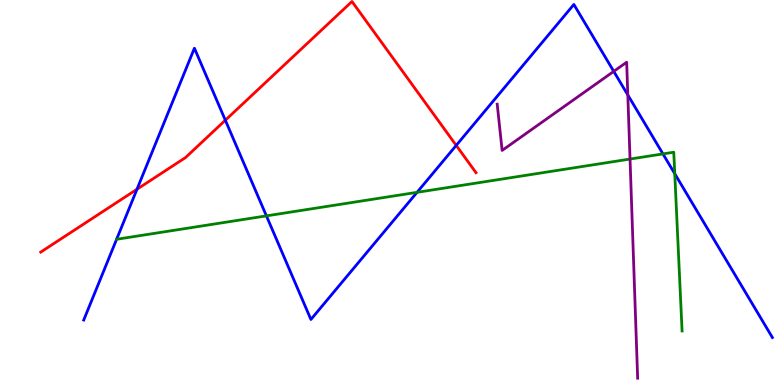[{'lines': ['blue', 'red'], 'intersections': [{'x': 1.77, 'y': 5.08}, {'x': 2.91, 'y': 6.88}, {'x': 5.89, 'y': 6.22}]}, {'lines': ['green', 'red'], 'intersections': []}, {'lines': ['purple', 'red'], 'intersections': []}, {'lines': ['blue', 'green'], 'intersections': [{'x': 3.44, 'y': 4.39}, {'x': 5.38, 'y': 5.0}, {'x': 8.55, 'y': 6.0}, {'x': 8.71, 'y': 5.49}]}, {'lines': ['blue', 'purple'], 'intersections': [{'x': 7.92, 'y': 8.15}, {'x': 8.1, 'y': 7.53}]}, {'lines': ['green', 'purple'], 'intersections': [{'x': 8.13, 'y': 5.87}]}]